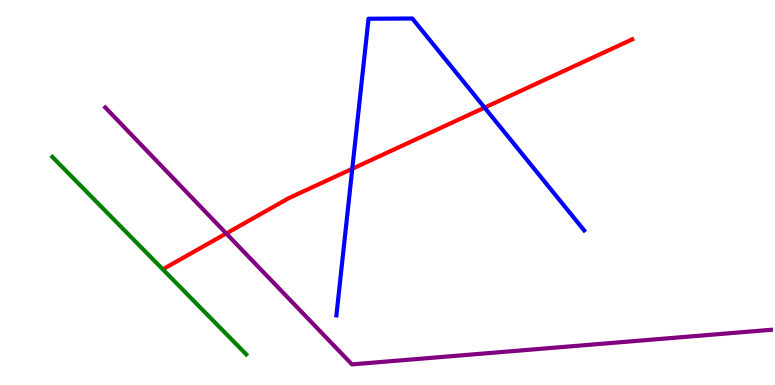[{'lines': ['blue', 'red'], 'intersections': [{'x': 4.55, 'y': 5.62}, {'x': 6.25, 'y': 7.2}]}, {'lines': ['green', 'red'], 'intersections': []}, {'lines': ['purple', 'red'], 'intersections': [{'x': 2.92, 'y': 3.94}]}, {'lines': ['blue', 'green'], 'intersections': []}, {'lines': ['blue', 'purple'], 'intersections': []}, {'lines': ['green', 'purple'], 'intersections': []}]